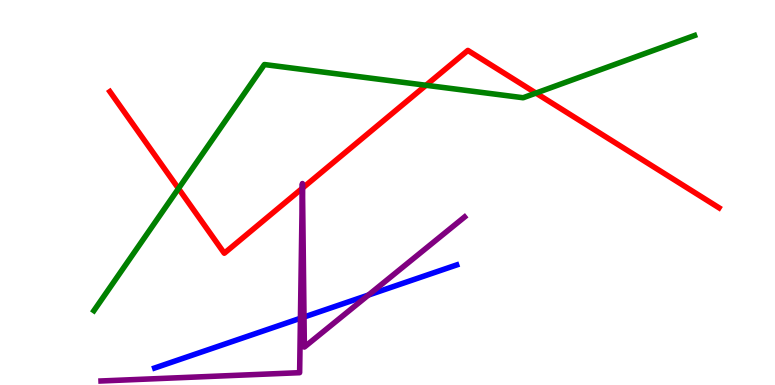[{'lines': ['blue', 'red'], 'intersections': []}, {'lines': ['green', 'red'], 'intersections': [{'x': 2.3, 'y': 5.1}, {'x': 5.5, 'y': 7.79}, {'x': 6.92, 'y': 7.58}]}, {'lines': ['purple', 'red'], 'intersections': [{'x': 3.9, 'y': 5.11}, {'x': 3.9, 'y': 5.11}]}, {'lines': ['blue', 'green'], 'intersections': []}, {'lines': ['blue', 'purple'], 'intersections': [{'x': 3.88, 'y': 1.73}, {'x': 3.92, 'y': 1.77}, {'x': 4.75, 'y': 2.34}]}, {'lines': ['green', 'purple'], 'intersections': []}]